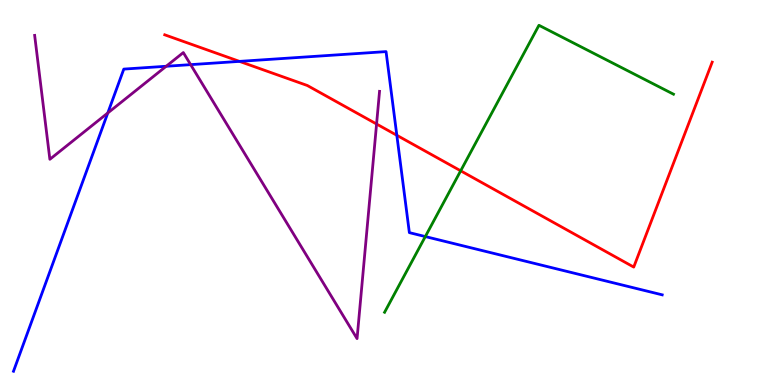[{'lines': ['blue', 'red'], 'intersections': [{'x': 3.09, 'y': 8.41}, {'x': 5.12, 'y': 6.49}]}, {'lines': ['green', 'red'], 'intersections': [{'x': 5.94, 'y': 5.56}]}, {'lines': ['purple', 'red'], 'intersections': [{'x': 4.86, 'y': 6.78}]}, {'lines': ['blue', 'green'], 'intersections': [{'x': 5.49, 'y': 3.86}]}, {'lines': ['blue', 'purple'], 'intersections': [{'x': 1.39, 'y': 7.07}, {'x': 2.14, 'y': 8.28}, {'x': 2.46, 'y': 8.32}]}, {'lines': ['green', 'purple'], 'intersections': []}]